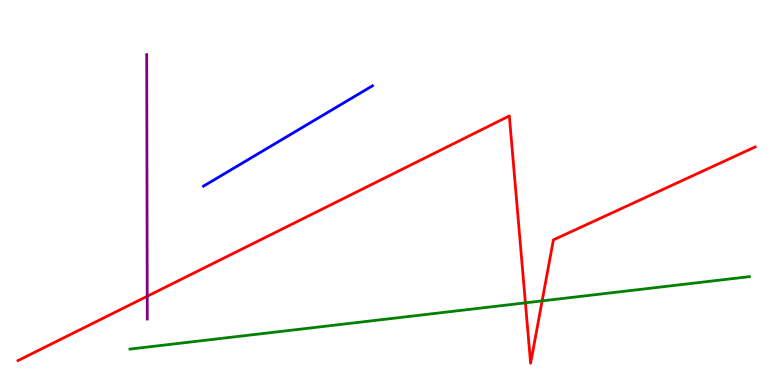[{'lines': ['blue', 'red'], 'intersections': []}, {'lines': ['green', 'red'], 'intersections': [{'x': 6.78, 'y': 2.13}, {'x': 7.0, 'y': 2.18}]}, {'lines': ['purple', 'red'], 'intersections': [{'x': 1.9, 'y': 2.31}]}, {'lines': ['blue', 'green'], 'intersections': []}, {'lines': ['blue', 'purple'], 'intersections': []}, {'lines': ['green', 'purple'], 'intersections': []}]